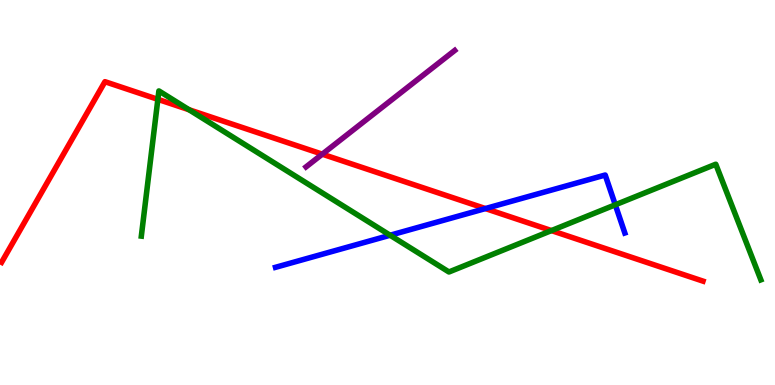[{'lines': ['blue', 'red'], 'intersections': [{'x': 6.26, 'y': 4.58}]}, {'lines': ['green', 'red'], 'intersections': [{'x': 2.04, 'y': 7.42}, {'x': 2.44, 'y': 7.15}, {'x': 7.12, 'y': 4.01}]}, {'lines': ['purple', 'red'], 'intersections': [{'x': 4.16, 'y': 6.0}]}, {'lines': ['blue', 'green'], 'intersections': [{'x': 5.03, 'y': 3.89}, {'x': 7.94, 'y': 4.68}]}, {'lines': ['blue', 'purple'], 'intersections': []}, {'lines': ['green', 'purple'], 'intersections': []}]